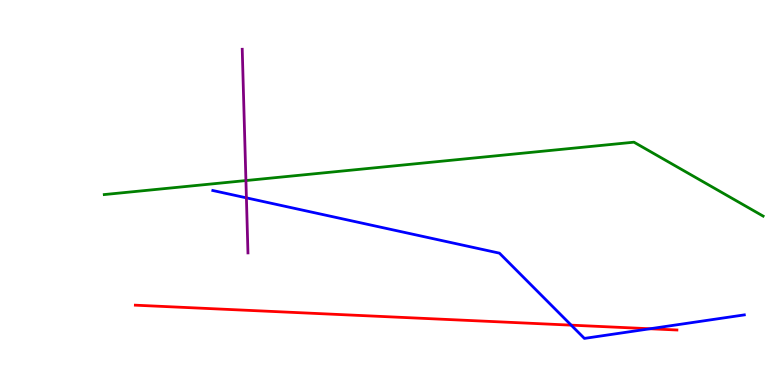[{'lines': ['blue', 'red'], 'intersections': [{'x': 7.37, 'y': 1.55}, {'x': 8.39, 'y': 1.46}]}, {'lines': ['green', 'red'], 'intersections': []}, {'lines': ['purple', 'red'], 'intersections': []}, {'lines': ['blue', 'green'], 'intersections': []}, {'lines': ['blue', 'purple'], 'intersections': [{'x': 3.18, 'y': 4.86}]}, {'lines': ['green', 'purple'], 'intersections': [{'x': 3.17, 'y': 5.31}]}]